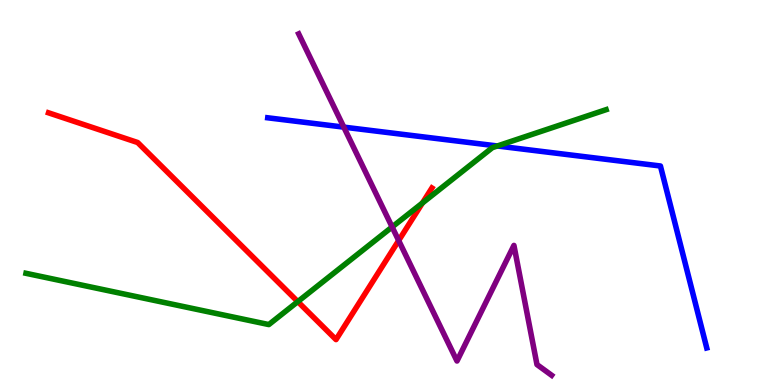[{'lines': ['blue', 'red'], 'intersections': []}, {'lines': ['green', 'red'], 'intersections': [{'x': 3.84, 'y': 2.17}, {'x': 5.45, 'y': 4.73}]}, {'lines': ['purple', 'red'], 'intersections': [{'x': 5.14, 'y': 3.75}]}, {'lines': ['blue', 'green'], 'intersections': [{'x': 6.42, 'y': 6.21}]}, {'lines': ['blue', 'purple'], 'intersections': [{'x': 4.44, 'y': 6.7}]}, {'lines': ['green', 'purple'], 'intersections': [{'x': 5.06, 'y': 4.1}]}]